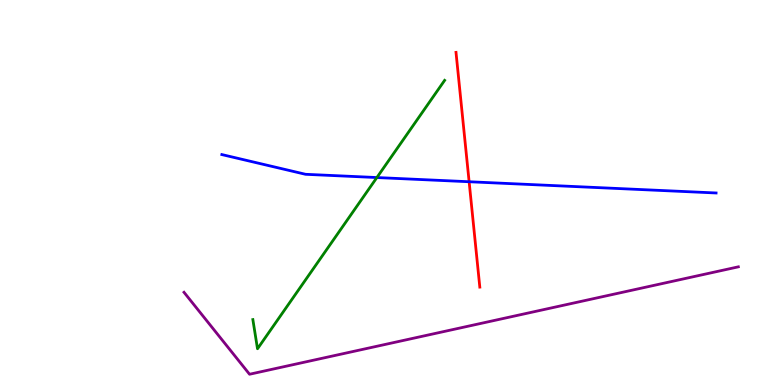[{'lines': ['blue', 'red'], 'intersections': [{'x': 6.05, 'y': 5.28}]}, {'lines': ['green', 'red'], 'intersections': []}, {'lines': ['purple', 'red'], 'intersections': []}, {'lines': ['blue', 'green'], 'intersections': [{'x': 4.86, 'y': 5.39}]}, {'lines': ['blue', 'purple'], 'intersections': []}, {'lines': ['green', 'purple'], 'intersections': []}]